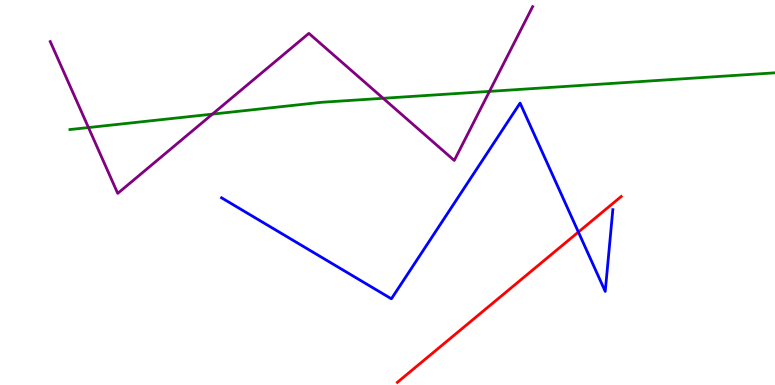[{'lines': ['blue', 'red'], 'intersections': [{'x': 7.46, 'y': 3.97}]}, {'lines': ['green', 'red'], 'intersections': []}, {'lines': ['purple', 'red'], 'intersections': []}, {'lines': ['blue', 'green'], 'intersections': []}, {'lines': ['blue', 'purple'], 'intersections': []}, {'lines': ['green', 'purple'], 'intersections': [{'x': 1.14, 'y': 6.69}, {'x': 2.74, 'y': 7.04}, {'x': 4.94, 'y': 7.45}, {'x': 6.32, 'y': 7.63}]}]